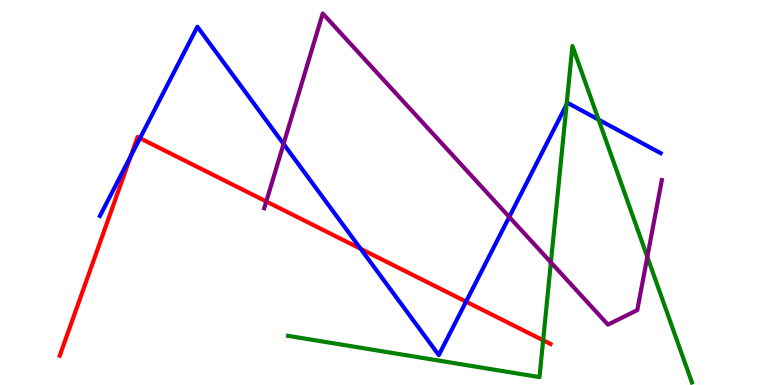[{'lines': ['blue', 'red'], 'intersections': [{'x': 1.69, 'y': 5.94}, {'x': 1.81, 'y': 6.41}, {'x': 4.65, 'y': 3.54}, {'x': 6.01, 'y': 2.17}]}, {'lines': ['green', 'red'], 'intersections': [{'x': 7.01, 'y': 1.16}]}, {'lines': ['purple', 'red'], 'intersections': [{'x': 3.44, 'y': 4.77}]}, {'lines': ['blue', 'green'], 'intersections': [{'x': 7.31, 'y': 7.29}, {'x': 7.72, 'y': 6.89}]}, {'lines': ['blue', 'purple'], 'intersections': [{'x': 3.66, 'y': 6.26}, {'x': 6.57, 'y': 4.36}]}, {'lines': ['green', 'purple'], 'intersections': [{'x': 7.11, 'y': 3.18}, {'x': 8.35, 'y': 3.33}]}]